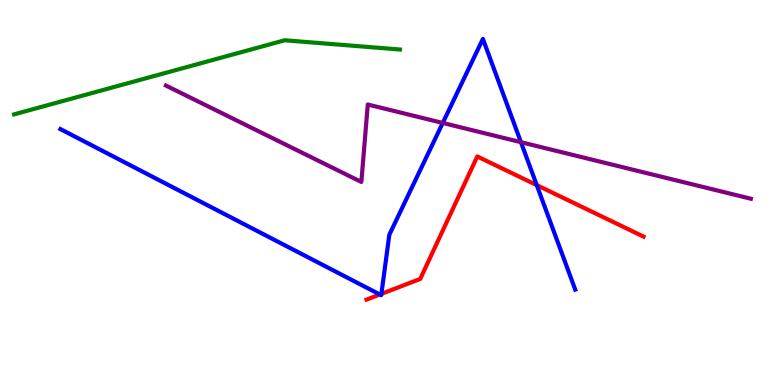[{'lines': ['blue', 'red'], 'intersections': [{'x': 4.9, 'y': 2.35}, {'x': 4.92, 'y': 2.37}, {'x': 6.93, 'y': 5.19}]}, {'lines': ['green', 'red'], 'intersections': []}, {'lines': ['purple', 'red'], 'intersections': []}, {'lines': ['blue', 'green'], 'intersections': []}, {'lines': ['blue', 'purple'], 'intersections': [{'x': 5.71, 'y': 6.81}, {'x': 6.72, 'y': 6.31}]}, {'lines': ['green', 'purple'], 'intersections': []}]